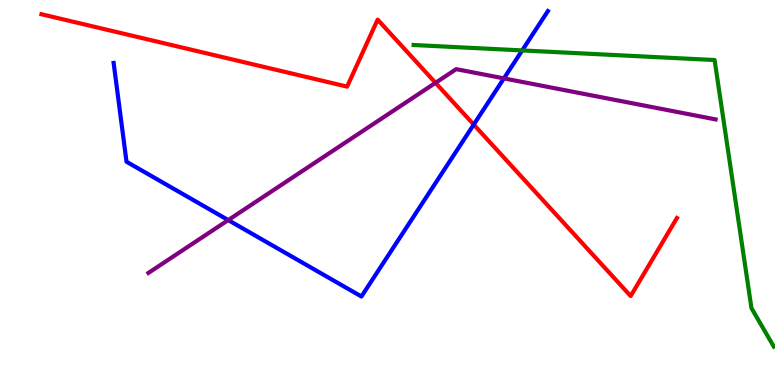[{'lines': ['blue', 'red'], 'intersections': [{'x': 6.11, 'y': 6.76}]}, {'lines': ['green', 'red'], 'intersections': []}, {'lines': ['purple', 'red'], 'intersections': [{'x': 5.62, 'y': 7.85}]}, {'lines': ['blue', 'green'], 'intersections': [{'x': 6.74, 'y': 8.69}]}, {'lines': ['blue', 'purple'], 'intersections': [{'x': 2.94, 'y': 4.28}, {'x': 6.5, 'y': 7.96}]}, {'lines': ['green', 'purple'], 'intersections': []}]